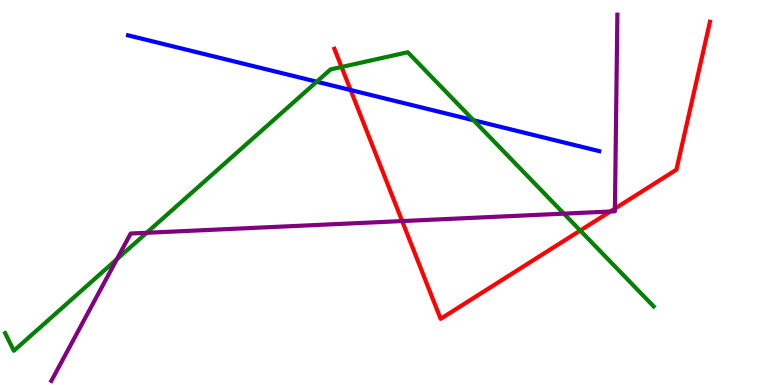[{'lines': ['blue', 'red'], 'intersections': [{'x': 4.52, 'y': 7.66}]}, {'lines': ['green', 'red'], 'intersections': [{'x': 4.41, 'y': 8.26}, {'x': 7.49, 'y': 4.01}]}, {'lines': ['purple', 'red'], 'intersections': [{'x': 5.19, 'y': 4.26}, {'x': 7.87, 'y': 4.51}, {'x': 7.93, 'y': 4.58}]}, {'lines': ['blue', 'green'], 'intersections': [{'x': 4.09, 'y': 7.88}, {'x': 6.11, 'y': 6.88}]}, {'lines': ['blue', 'purple'], 'intersections': []}, {'lines': ['green', 'purple'], 'intersections': [{'x': 1.51, 'y': 3.27}, {'x': 1.89, 'y': 3.95}, {'x': 7.28, 'y': 4.45}]}]